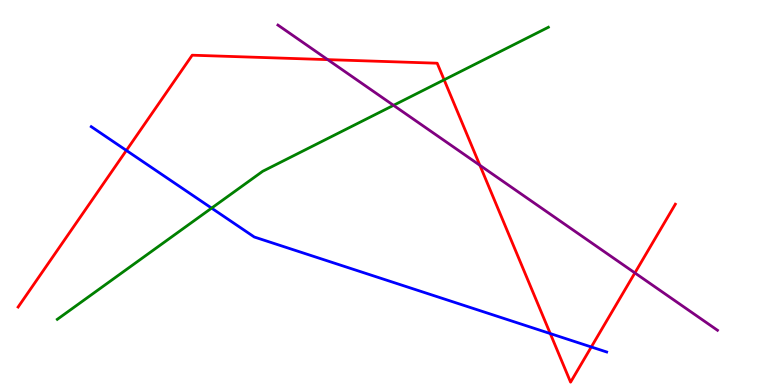[{'lines': ['blue', 'red'], 'intersections': [{'x': 1.63, 'y': 6.09}, {'x': 7.1, 'y': 1.34}, {'x': 7.63, 'y': 0.988}]}, {'lines': ['green', 'red'], 'intersections': [{'x': 5.73, 'y': 7.93}]}, {'lines': ['purple', 'red'], 'intersections': [{'x': 4.23, 'y': 8.45}, {'x': 6.19, 'y': 5.71}, {'x': 8.19, 'y': 2.91}]}, {'lines': ['blue', 'green'], 'intersections': [{'x': 2.73, 'y': 4.59}]}, {'lines': ['blue', 'purple'], 'intersections': []}, {'lines': ['green', 'purple'], 'intersections': [{'x': 5.08, 'y': 7.26}]}]